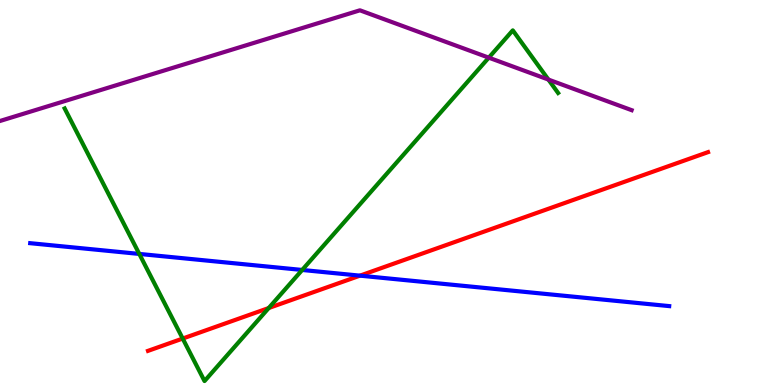[{'lines': ['blue', 'red'], 'intersections': [{'x': 4.64, 'y': 2.84}]}, {'lines': ['green', 'red'], 'intersections': [{'x': 2.36, 'y': 1.21}, {'x': 3.47, 'y': 2.0}]}, {'lines': ['purple', 'red'], 'intersections': []}, {'lines': ['blue', 'green'], 'intersections': [{'x': 1.8, 'y': 3.4}, {'x': 3.9, 'y': 2.99}]}, {'lines': ['blue', 'purple'], 'intersections': []}, {'lines': ['green', 'purple'], 'intersections': [{'x': 6.31, 'y': 8.5}, {'x': 7.08, 'y': 7.93}]}]